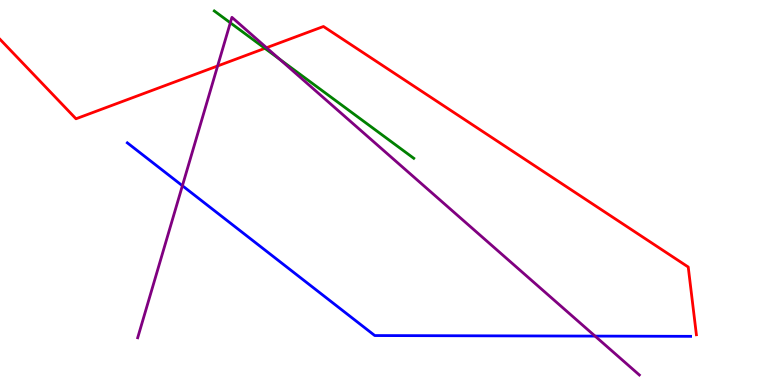[{'lines': ['blue', 'red'], 'intersections': []}, {'lines': ['green', 'red'], 'intersections': [{'x': 3.42, 'y': 8.74}]}, {'lines': ['purple', 'red'], 'intersections': [{'x': 2.81, 'y': 8.29}, {'x': 3.44, 'y': 8.76}]}, {'lines': ['blue', 'green'], 'intersections': []}, {'lines': ['blue', 'purple'], 'intersections': [{'x': 2.35, 'y': 5.18}, {'x': 7.68, 'y': 1.27}]}, {'lines': ['green', 'purple'], 'intersections': [{'x': 2.97, 'y': 9.41}, {'x': 3.61, 'y': 8.46}]}]